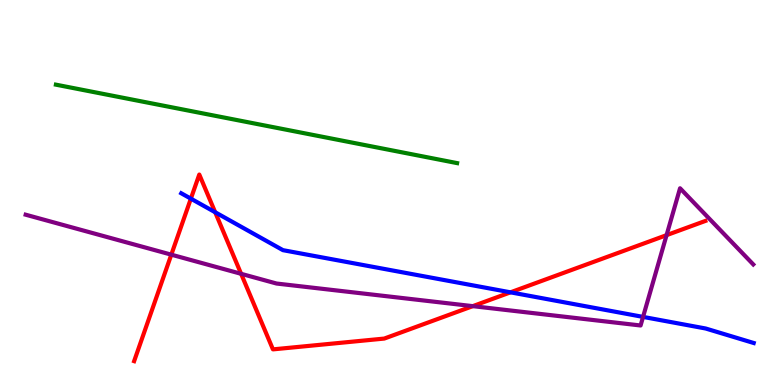[{'lines': ['blue', 'red'], 'intersections': [{'x': 2.46, 'y': 4.84}, {'x': 2.78, 'y': 4.49}, {'x': 6.59, 'y': 2.41}]}, {'lines': ['green', 'red'], 'intersections': []}, {'lines': ['purple', 'red'], 'intersections': [{'x': 2.21, 'y': 3.39}, {'x': 3.11, 'y': 2.89}, {'x': 6.1, 'y': 2.05}, {'x': 8.6, 'y': 3.89}]}, {'lines': ['blue', 'green'], 'intersections': []}, {'lines': ['blue', 'purple'], 'intersections': [{'x': 8.3, 'y': 1.77}]}, {'lines': ['green', 'purple'], 'intersections': []}]